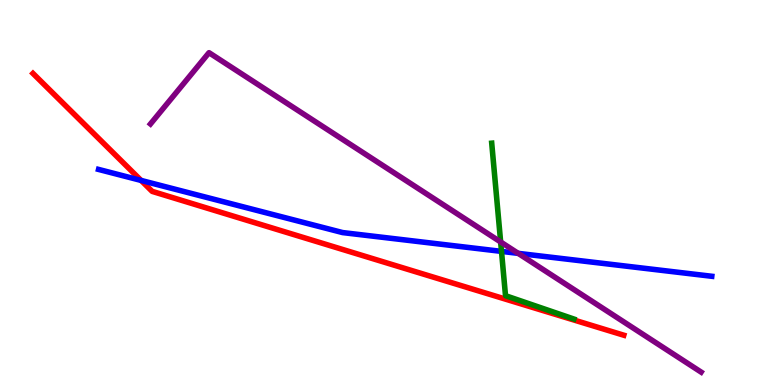[{'lines': ['blue', 'red'], 'intersections': [{'x': 1.82, 'y': 5.31}]}, {'lines': ['green', 'red'], 'intersections': []}, {'lines': ['purple', 'red'], 'intersections': []}, {'lines': ['blue', 'green'], 'intersections': [{'x': 6.47, 'y': 3.47}]}, {'lines': ['blue', 'purple'], 'intersections': [{'x': 6.69, 'y': 3.42}]}, {'lines': ['green', 'purple'], 'intersections': [{'x': 6.46, 'y': 3.71}]}]